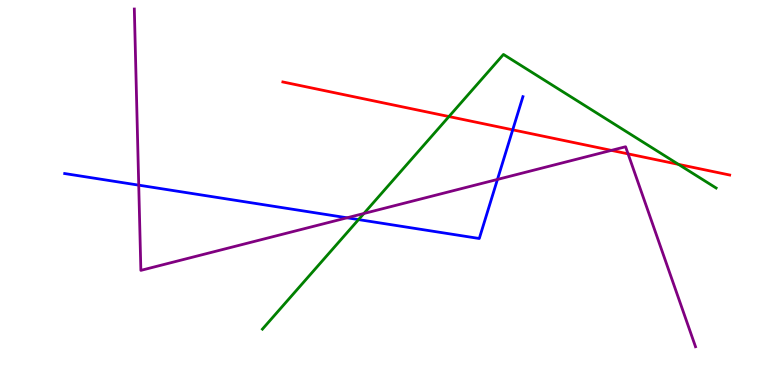[{'lines': ['blue', 'red'], 'intersections': [{'x': 6.62, 'y': 6.63}]}, {'lines': ['green', 'red'], 'intersections': [{'x': 5.79, 'y': 6.97}, {'x': 8.75, 'y': 5.73}]}, {'lines': ['purple', 'red'], 'intersections': [{'x': 7.89, 'y': 6.09}, {'x': 8.1, 'y': 6.0}]}, {'lines': ['blue', 'green'], 'intersections': [{'x': 4.63, 'y': 4.3}]}, {'lines': ['blue', 'purple'], 'intersections': [{'x': 1.79, 'y': 5.19}, {'x': 4.48, 'y': 4.34}, {'x': 6.42, 'y': 5.34}]}, {'lines': ['green', 'purple'], 'intersections': [{'x': 4.7, 'y': 4.45}]}]